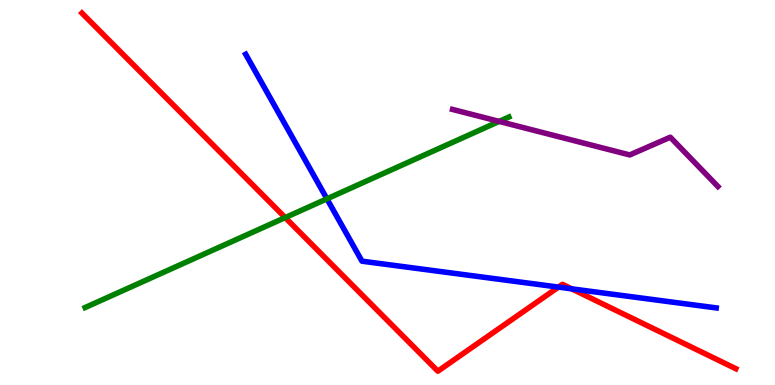[{'lines': ['blue', 'red'], 'intersections': [{'x': 7.21, 'y': 2.54}, {'x': 7.38, 'y': 2.5}]}, {'lines': ['green', 'red'], 'intersections': [{'x': 3.68, 'y': 4.35}]}, {'lines': ['purple', 'red'], 'intersections': []}, {'lines': ['blue', 'green'], 'intersections': [{'x': 4.22, 'y': 4.84}]}, {'lines': ['blue', 'purple'], 'intersections': []}, {'lines': ['green', 'purple'], 'intersections': [{'x': 6.44, 'y': 6.85}]}]